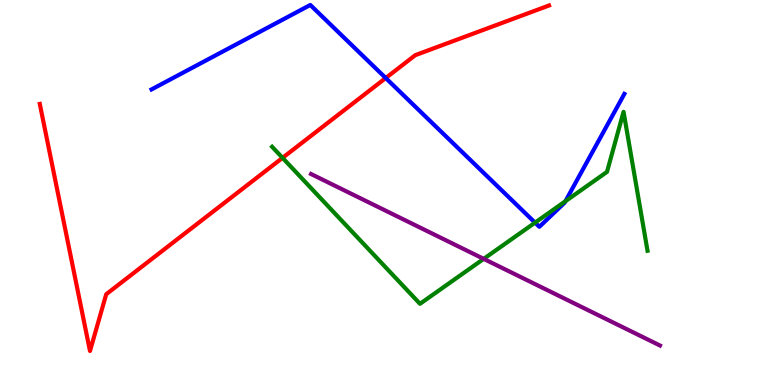[{'lines': ['blue', 'red'], 'intersections': [{'x': 4.98, 'y': 7.97}]}, {'lines': ['green', 'red'], 'intersections': [{'x': 3.65, 'y': 5.9}]}, {'lines': ['purple', 'red'], 'intersections': []}, {'lines': ['blue', 'green'], 'intersections': [{'x': 6.9, 'y': 4.22}, {'x': 7.3, 'y': 4.77}]}, {'lines': ['blue', 'purple'], 'intersections': []}, {'lines': ['green', 'purple'], 'intersections': [{'x': 6.24, 'y': 3.28}]}]